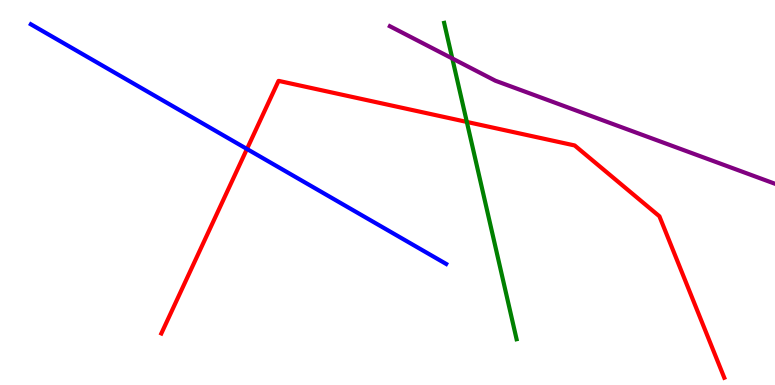[{'lines': ['blue', 'red'], 'intersections': [{'x': 3.19, 'y': 6.13}]}, {'lines': ['green', 'red'], 'intersections': [{'x': 6.02, 'y': 6.83}]}, {'lines': ['purple', 'red'], 'intersections': []}, {'lines': ['blue', 'green'], 'intersections': []}, {'lines': ['blue', 'purple'], 'intersections': []}, {'lines': ['green', 'purple'], 'intersections': [{'x': 5.84, 'y': 8.48}]}]